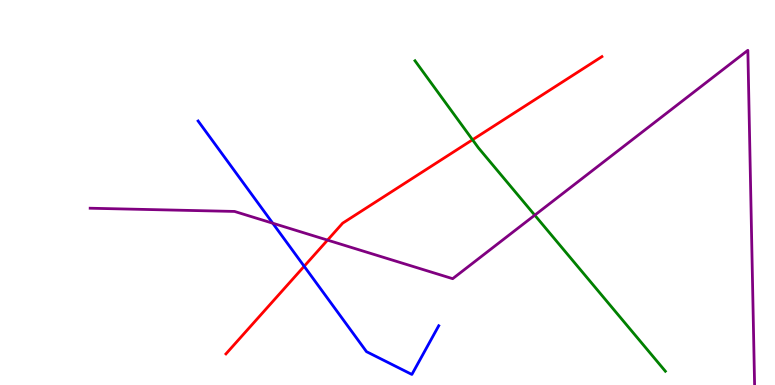[{'lines': ['blue', 'red'], 'intersections': [{'x': 3.92, 'y': 3.08}]}, {'lines': ['green', 'red'], 'intersections': [{'x': 6.1, 'y': 6.37}]}, {'lines': ['purple', 'red'], 'intersections': [{'x': 4.23, 'y': 3.76}]}, {'lines': ['blue', 'green'], 'intersections': []}, {'lines': ['blue', 'purple'], 'intersections': [{'x': 3.52, 'y': 4.2}]}, {'lines': ['green', 'purple'], 'intersections': [{'x': 6.9, 'y': 4.41}]}]